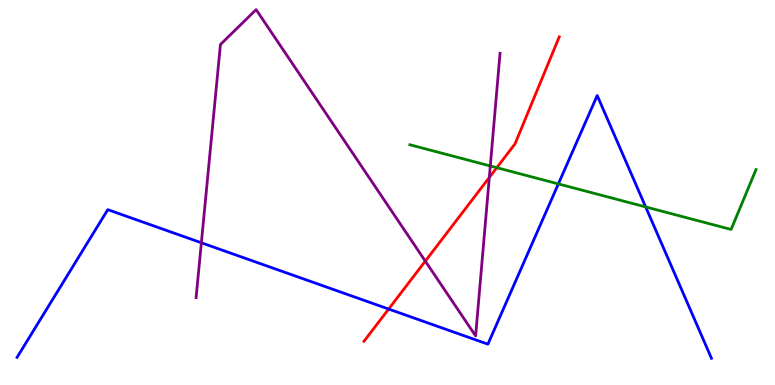[{'lines': ['blue', 'red'], 'intersections': [{'x': 5.01, 'y': 1.97}]}, {'lines': ['green', 'red'], 'intersections': [{'x': 6.41, 'y': 5.64}]}, {'lines': ['purple', 'red'], 'intersections': [{'x': 5.49, 'y': 3.22}, {'x': 6.31, 'y': 5.39}]}, {'lines': ['blue', 'green'], 'intersections': [{'x': 7.2, 'y': 5.22}, {'x': 8.33, 'y': 4.63}]}, {'lines': ['blue', 'purple'], 'intersections': [{'x': 2.6, 'y': 3.69}]}, {'lines': ['green', 'purple'], 'intersections': [{'x': 6.33, 'y': 5.69}]}]